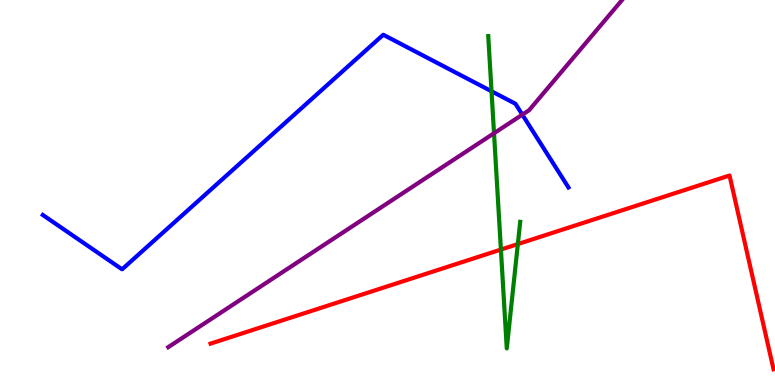[{'lines': ['blue', 'red'], 'intersections': []}, {'lines': ['green', 'red'], 'intersections': [{'x': 6.46, 'y': 3.52}, {'x': 6.68, 'y': 3.66}]}, {'lines': ['purple', 'red'], 'intersections': []}, {'lines': ['blue', 'green'], 'intersections': [{'x': 6.34, 'y': 7.63}]}, {'lines': ['blue', 'purple'], 'intersections': [{'x': 6.74, 'y': 7.02}]}, {'lines': ['green', 'purple'], 'intersections': [{'x': 6.37, 'y': 6.54}]}]